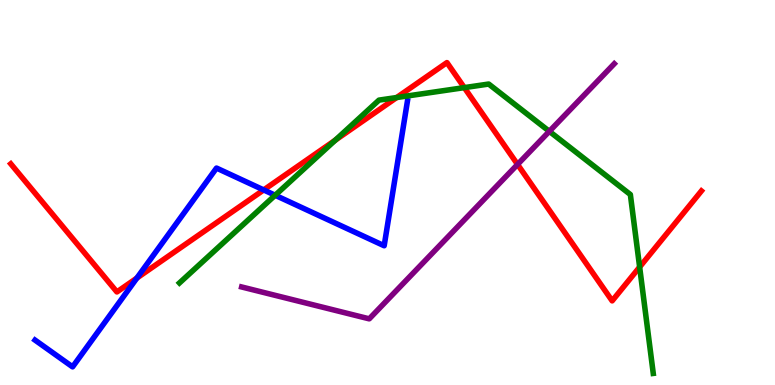[{'lines': ['blue', 'red'], 'intersections': [{'x': 1.77, 'y': 2.78}, {'x': 3.4, 'y': 5.07}]}, {'lines': ['green', 'red'], 'intersections': [{'x': 4.33, 'y': 6.36}, {'x': 5.12, 'y': 7.47}, {'x': 5.99, 'y': 7.72}, {'x': 8.25, 'y': 3.06}]}, {'lines': ['purple', 'red'], 'intersections': [{'x': 6.68, 'y': 5.73}]}, {'lines': ['blue', 'green'], 'intersections': [{'x': 3.55, 'y': 4.93}]}, {'lines': ['blue', 'purple'], 'intersections': []}, {'lines': ['green', 'purple'], 'intersections': [{'x': 7.09, 'y': 6.59}]}]